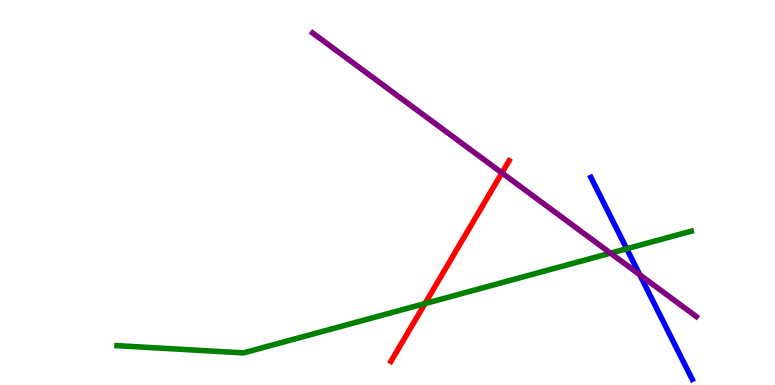[{'lines': ['blue', 'red'], 'intersections': []}, {'lines': ['green', 'red'], 'intersections': [{'x': 5.48, 'y': 2.12}]}, {'lines': ['purple', 'red'], 'intersections': [{'x': 6.48, 'y': 5.51}]}, {'lines': ['blue', 'green'], 'intersections': [{'x': 8.09, 'y': 3.54}]}, {'lines': ['blue', 'purple'], 'intersections': [{'x': 8.25, 'y': 2.86}]}, {'lines': ['green', 'purple'], 'intersections': [{'x': 7.88, 'y': 3.43}]}]